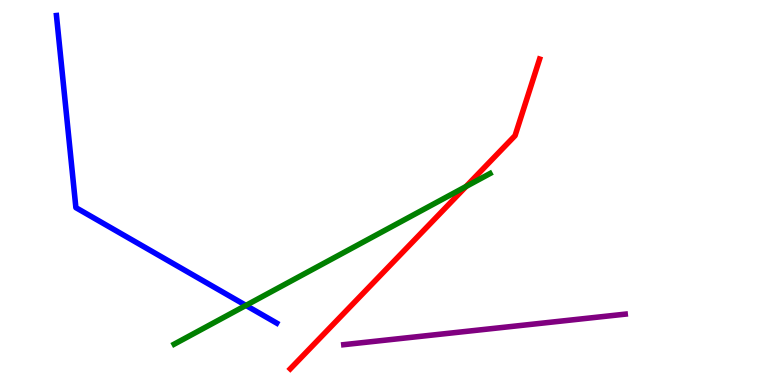[{'lines': ['blue', 'red'], 'intersections': []}, {'lines': ['green', 'red'], 'intersections': [{'x': 6.01, 'y': 5.16}]}, {'lines': ['purple', 'red'], 'intersections': []}, {'lines': ['blue', 'green'], 'intersections': [{'x': 3.17, 'y': 2.07}]}, {'lines': ['blue', 'purple'], 'intersections': []}, {'lines': ['green', 'purple'], 'intersections': []}]